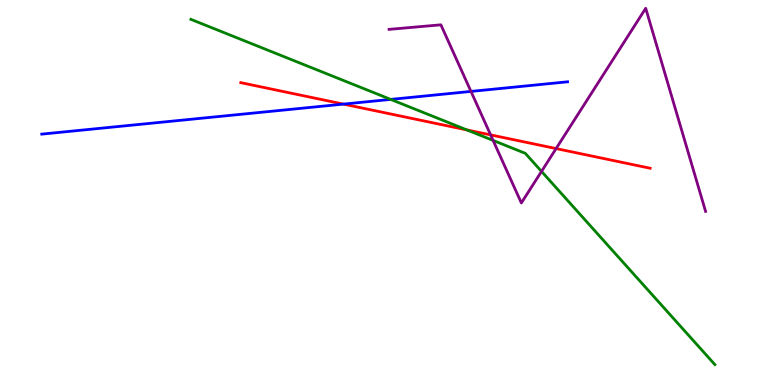[{'lines': ['blue', 'red'], 'intersections': [{'x': 4.43, 'y': 7.3}]}, {'lines': ['green', 'red'], 'intersections': [{'x': 6.02, 'y': 6.63}]}, {'lines': ['purple', 'red'], 'intersections': [{'x': 6.33, 'y': 6.5}, {'x': 7.18, 'y': 6.14}]}, {'lines': ['blue', 'green'], 'intersections': [{'x': 5.04, 'y': 7.42}]}, {'lines': ['blue', 'purple'], 'intersections': [{'x': 6.08, 'y': 7.63}]}, {'lines': ['green', 'purple'], 'intersections': [{'x': 6.36, 'y': 6.35}, {'x': 6.99, 'y': 5.55}]}]